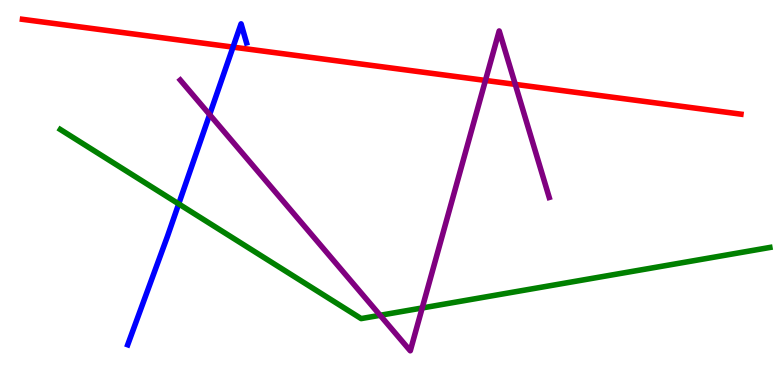[{'lines': ['blue', 'red'], 'intersections': [{'x': 3.01, 'y': 8.78}]}, {'lines': ['green', 'red'], 'intersections': []}, {'lines': ['purple', 'red'], 'intersections': [{'x': 6.26, 'y': 7.91}, {'x': 6.65, 'y': 7.81}]}, {'lines': ['blue', 'green'], 'intersections': [{'x': 2.31, 'y': 4.7}]}, {'lines': ['blue', 'purple'], 'intersections': [{'x': 2.7, 'y': 7.02}]}, {'lines': ['green', 'purple'], 'intersections': [{'x': 4.9, 'y': 1.81}, {'x': 5.45, 'y': 2.0}]}]